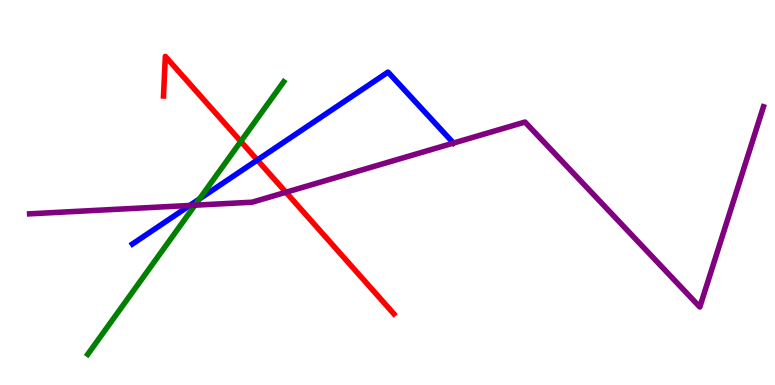[{'lines': ['blue', 'red'], 'intersections': [{'x': 3.32, 'y': 5.84}]}, {'lines': ['green', 'red'], 'intersections': [{'x': 3.11, 'y': 6.33}]}, {'lines': ['purple', 'red'], 'intersections': [{'x': 3.69, 'y': 5.01}]}, {'lines': ['blue', 'green'], 'intersections': [{'x': 2.57, 'y': 4.83}]}, {'lines': ['blue', 'purple'], 'intersections': [{'x': 2.45, 'y': 4.66}, {'x': 5.85, 'y': 6.28}]}, {'lines': ['green', 'purple'], 'intersections': [{'x': 2.52, 'y': 4.67}]}]